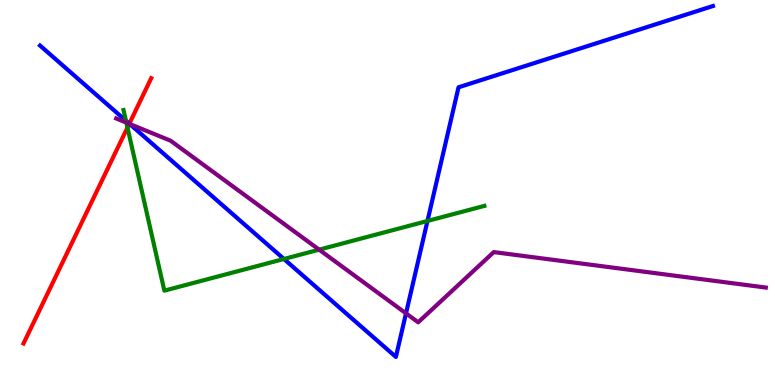[{'lines': ['blue', 'red'], 'intersections': [{'x': 1.67, 'y': 6.79}]}, {'lines': ['green', 'red'], 'intersections': [{'x': 1.64, 'y': 6.69}]}, {'lines': ['purple', 'red'], 'intersections': [{'x': 1.67, 'y': 6.78}]}, {'lines': ['blue', 'green'], 'intersections': [{'x': 1.62, 'y': 6.86}, {'x': 3.66, 'y': 3.27}, {'x': 5.52, 'y': 4.26}]}, {'lines': ['blue', 'purple'], 'intersections': [{'x': 1.67, 'y': 6.78}, {'x': 5.24, 'y': 1.86}]}, {'lines': ['green', 'purple'], 'intersections': [{'x': 1.63, 'y': 6.82}, {'x': 4.12, 'y': 3.52}]}]